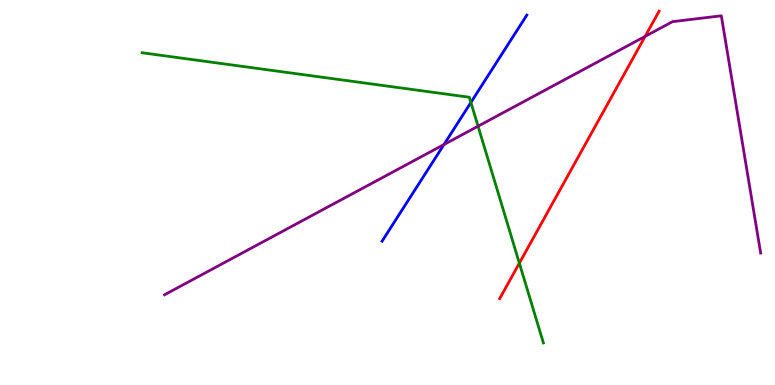[{'lines': ['blue', 'red'], 'intersections': []}, {'lines': ['green', 'red'], 'intersections': [{'x': 6.7, 'y': 3.16}]}, {'lines': ['purple', 'red'], 'intersections': [{'x': 8.32, 'y': 9.06}]}, {'lines': ['blue', 'green'], 'intersections': [{'x': 6.08, 'y': 7.34}]}, {'lines': ['blue', 'purple'], 'intersections': [{'x': 5.73, 'y': 6.25}]}, {'lines': ['green', 'purple'], 'intersections': [{'x': 6.17, 'y': 6.72}]}]